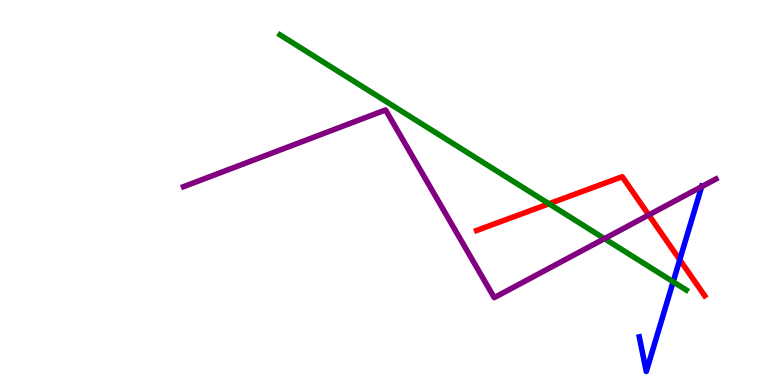[{'lines': ['blue', 'red'], 'intersections': [{'x': 8.77, 'y': 3.25}]}, {'lines': ['green', 'red'], 'intersections': [{'x': 7.08, 'y': 4.71}]}, {'lines': ['purple', 'red'], 'intersections': [{'x': 8.37, 'y': 4.42}]}, {'lines': ['blue', 'green'], 'intersections': [{'x': 8.69, 'y': 2.68}]}, {'lines': ['blue', 'purple'], 'intersections': [{'x': 9.05, 'y': 5.15}]}, {'lines': ['green', 'purple'], 'intersections': [{'x': 7.8, 'y': 3.8}]}]